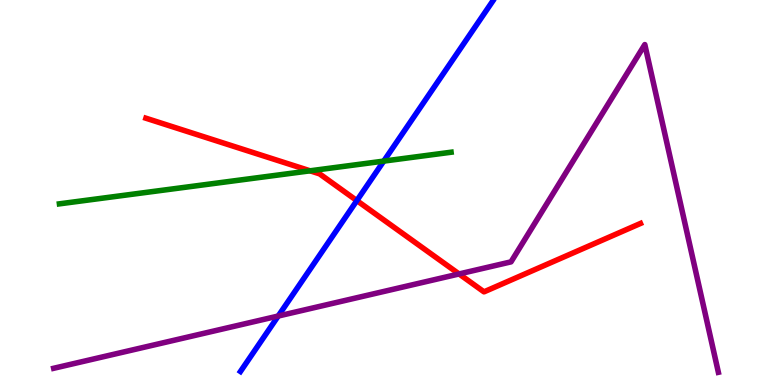[{'lines': ['blue', 'red'], 'intersections': [{'x': 4.6, 'y': 4.79}]}, {'lines': ['green', 'red'], 'intersections': [{'x': 4.0, 'y': 5.56}]}, {'lines': ['purple', 'red'], 'intersections': [{'x': 5.92, 'y': 2.88}]}, {'lines': ['blue', 'green'], 'intersections': [{'x': 4.95, 'y': 5.82}]}, {'lines': ['blue', 'purple'], 'intersections': [{'x': 3.59, 'y': 1.79}]}, {'lines': ['green', 'purple'], 'intersections': []}]